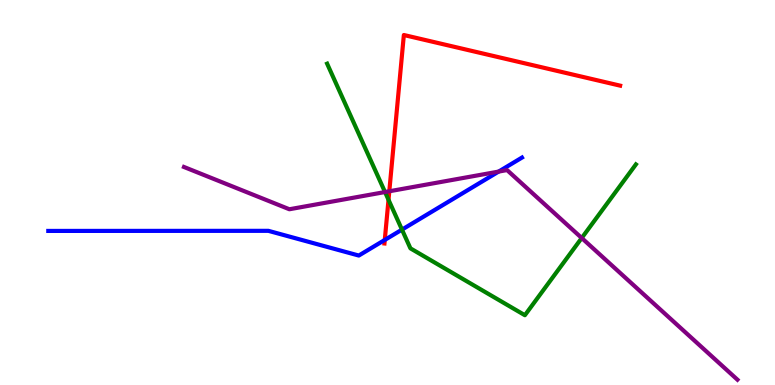[{'lines': ['blue', 'red'], 'intersections': [{'x': 4.96, 'y': 3.77}]}, {'lines': ['green', 'red'], 'intersections': [{'x': 5.01, 'y': 4.81}]}, {'lines': ['purple', 'red'], 'intersections': [{'x': 5.02, 'y': 5.03}]}, {'lines': ['blue', 'green'], 'intersections': [{'x': 5.19, 'y': 4.04}]}, {'lines': ['blue', 'purple'], 'intersections': [{'x': 6.43, 'y': 5.54}]}, {'lines': ['green', 'purple'], 'intersections': [{'x': 4.97, 'y': 5.01}, {'x': 7.51, 'y': 3.82}]}]